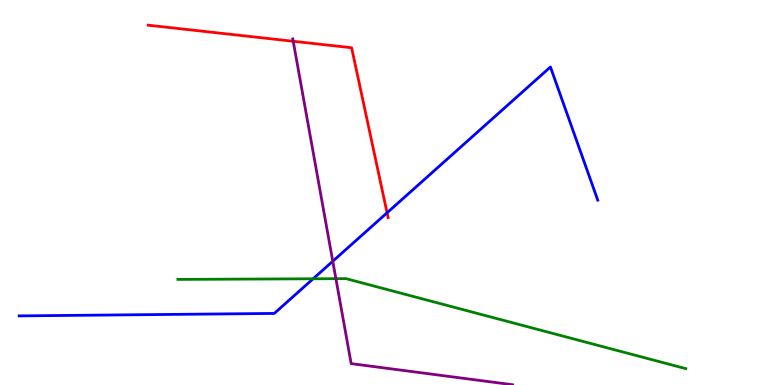[{'lines': ['blue', 'red'], 'intersections': [{'x': 4.99, 'y': 4.47}]}, {'lines': ['green', 'red'], 'intersections': []}, {'lines': ['purple', 'red'], 'intersections': [{'x': 3.78, 'y': 8.93}]}, {'lines': ['blue', 'green'], 'intersections': [{'x': 4.04, 'y': 2.76}]}, {'lines': ['blue', 'purple'], 'intersections': [{'x': 4.29, 'y': 3.21}]}, {'lines': ['green', 'purple'], 'intersections': [{'x': 4.33, 'y': 2.76}]}]